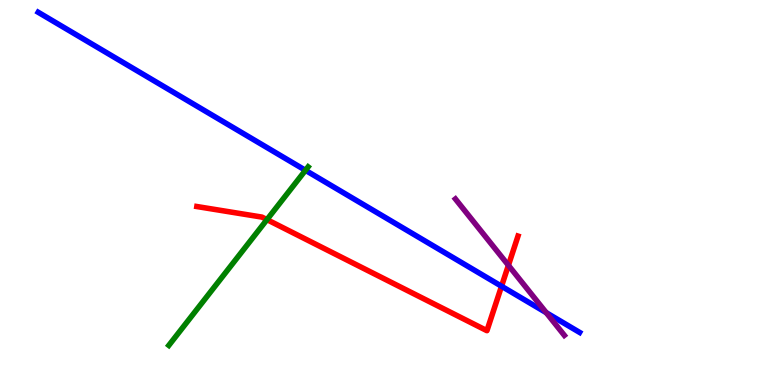[{'lines': ['blue', 'red'], 'intersections': [{'x': 6.47, 'y': 2.57}]}, {'lines': ['green', 'red'], 'intersections': [{'x': 3.44, 'y': 4.3}]}, {'lines': ['purple', 'red'], 'intersections': [{'x': 6.56, 'y': 3.11}]}, {'lines': ['blue', 'green'], 'intersections': [{'x': 3.94, 'y': 5.58}]}, {'lines': ['blue', 'purple'], 'intersections': [{'x': 7.05, 'y': 1.88}]}, {'lines': ['green', 'purple'], 'intersections': []}]